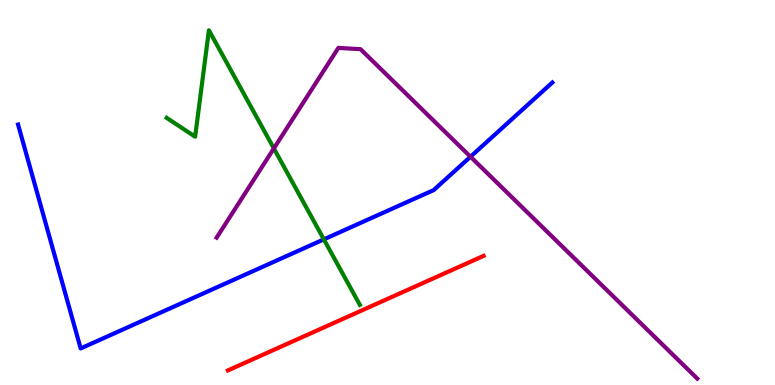[{'lines': ['blue', 'red'], 'intersections': []}, {'lines': ['green', 'red'], 'intersections': []}, {'lines': ['purple', 'red'], 'intersections': []}, {'lines': ['blue', 'green'], 'intersections': [{'x': 4.18, 'y': 3.78}]}, {'lines': ['blue', 'purple'], 'intersections': [{'x': 6.07, 'y': 5.93}]}, {'lines': ['green', 'purple'], 'intersections': [{'x': 3.53, 'y': 6.14}]}]